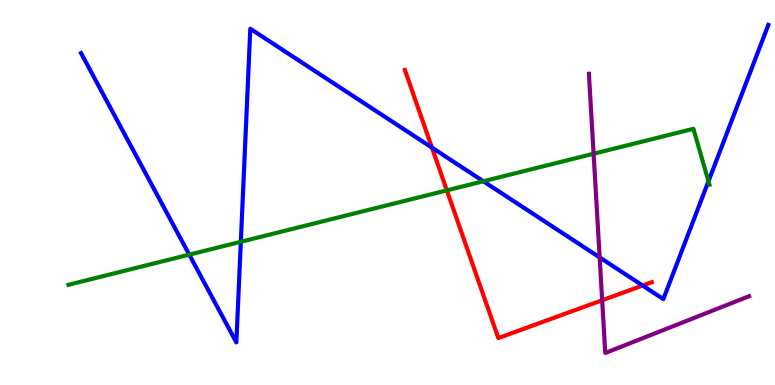[{'lines': ['blue', 'red'], 'intersections': [{'x': 5.57, 'y': 6.17}, {'x': 8.29, 'y': 2.58}]}, {'lines': ['green', 'red'], 'intersections': [{'x': 5.77, 'y': 5.06}]}, {'lines': ['purple', 'red'], 'intersections': [{'x': 7.77, 'y': 2.2}]}, {'lines': ['blue', 'green'], 'intersections': [{'x': 2.44, 'y': 3.39}, {'x': 3.11, 'y': 3.72}, {'x': 6.24, 'y': 5.29}, {'x': 9.14, 'y': 5.29}]}, {'lines': ['blue', 'purple'], 'intersections': [{'x': 7.74, 'y': 3.31}]}, {'lines': ['green', 'purple'], 'intersections': [{'x': 7.66, 'y': 6.01}]}]